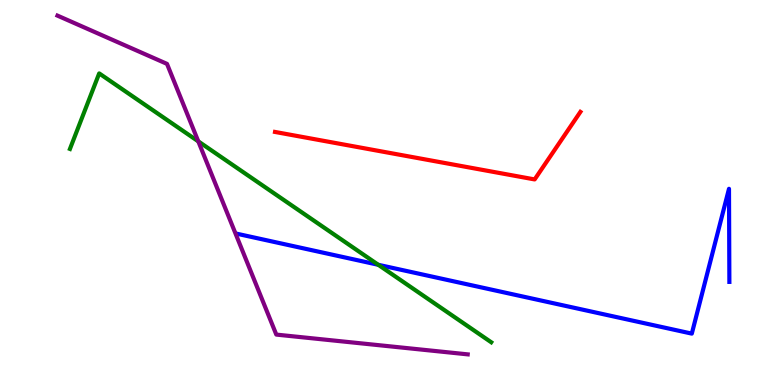[{'lines': ['blue', 'red'], 'intersections': []}, {'lines': ['green', 'red'], 'intersections': []}, {'lines': ['purple', 'red'], 'intersections': []}, {'lines': ['blue', 'green'], 'intersections': [{'x': 4.88, 'y': 3.12}]}, {'lines': ['blue', 'purple'], 'intersections': []}, {'lines': ['green', 'purple'], 'intersections': [{'x': 2.56, 'y': 6.33}]}]